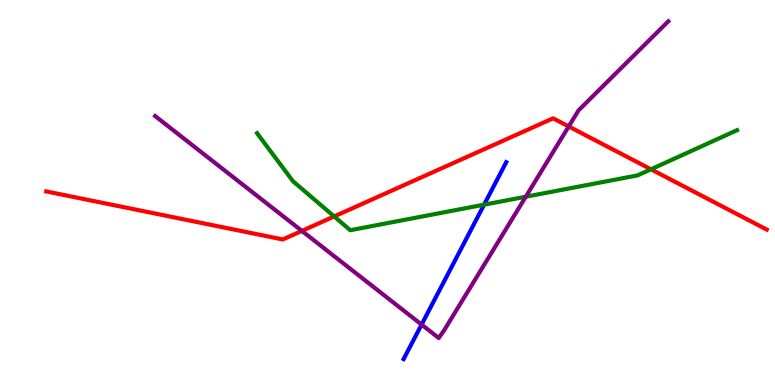[{'lines': ['blue', 'red'], 'intersections': []}, {'lines': ['green', 'red'], 'intersections': [{'x': 4.31, 'y': 4.38}, {'x': 8.4, 'y': 5.6}]}, {'lines': ['purple', 'red'], 'intersections': [{'x': 3.9, 'y': 4.0}, {'x': 7.34, 'y': 6.72}]}, {'lines': ['blue', 'green'], 'intersections': [{'x': 6.25, 'y': 4.68}]}, {'lines': ['blue', 'purple'], 'intersections': [{'x': 5.44, 'y': 1.57}]}, {'lines': ['green', 'purple'], 'intersections': [{'x': 6.78, 'y': 4.89}]}]